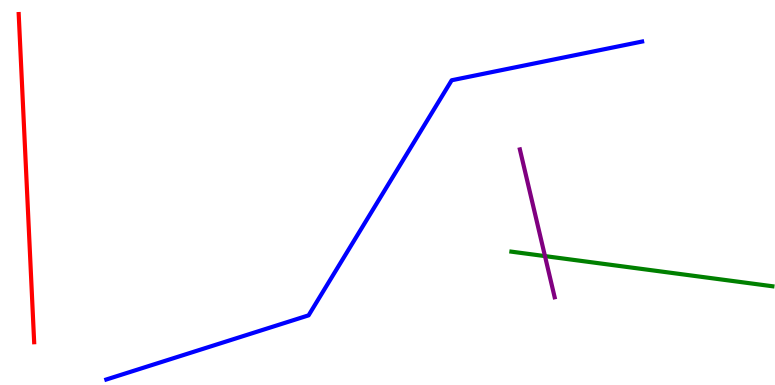[{'lines': ['blue', 'red'], 'intersections': []}, {'lines': ['green', 'red'], 'intersections': []}, {'lines': ['purple', 'red'], 'intersections': []}, {'lines': ['blue', 'green'], 'intersections': []}, {'lines': ['blue', 'purple'], 'intersections': []}, {'lines': ['green', 'purple'], 'intersections': [{'x': 7.03, 'y': 3.35}]}]